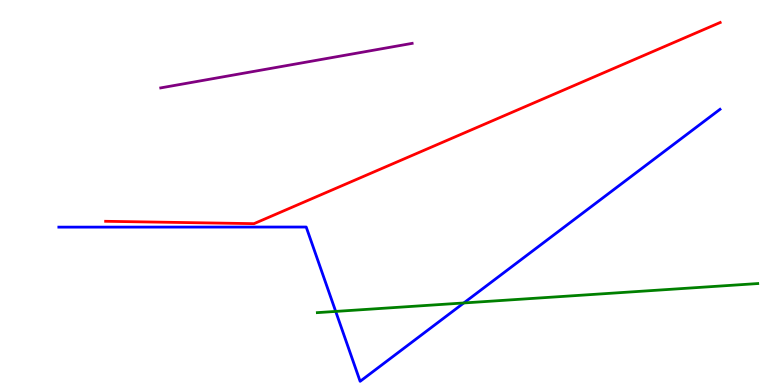[{'lines': ['blue', 'red'], 'intersections': []}, {'lines': ['green', 'red'], 'intersections': []}, {'lines': ['purple', 'red'], 'intersections': []}, {'lines': ['blue', 'green'], 'intersections': [{'x': 4.33, 'y': 1.91}, {'x': 5.98, 'y': 2.13}]}, {'lines': ['blue', 'purple'], 'intersections': []}, {'lines': ['green', 'purple'], 'intersections': []}]